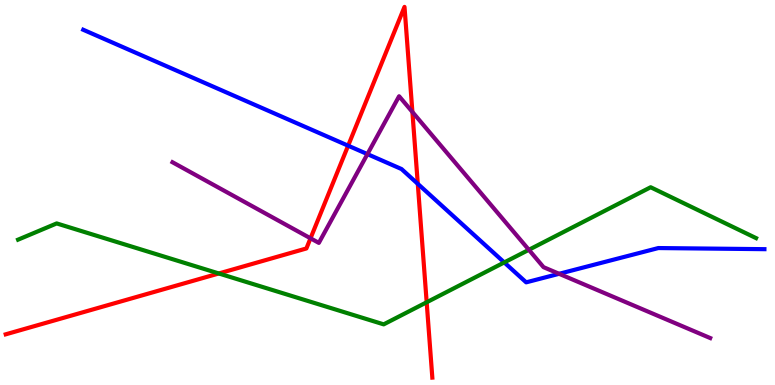[{'lines': ['blue', 'red'], 'intersections': [{'x': 4.49, 'y': 6.22}, {'x': 5.39, 'y': 5.23}]}, {'lines': ['green', 'red'], 'intersections': [{'x': 2.82, 'y': 2.9}, {'x': 5.51, 'y': 2.15}]}, {'lines': ['purple', 'red'], 'intersections': [{'x': 4.01, 'y': 3.81}, {'x': 5.32, 'y': 7.09}]}, {'lines': ['blue', 'green'], 'intersections': [{'x': 6.51, 'y': 3.18}]}, {'lines': ['blue', 'purple'], 'intersections': [{'x': 4.74, 'y': 6.0}, {'x': 7.21, 'y': 2.89}]}, {'lines': ['green', 'purple'], 'intersections': [{'x': 6.82, 'y': 3.51}]}]